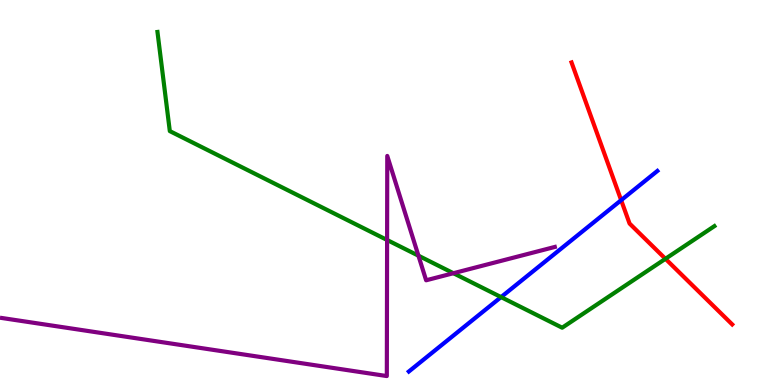[{'lines': ['blue', 'red'], 'intersections': [{'x': 8.01, 'y': 4.8}]}, {'lines': ['green', 'red'], 'intersections': [{'x': 8.59, 'y': 3.28}]}, {'lines': ['purple', 'red'], 'intersections': []}, {'lines': ['blue', 'green'], 'intersections': [{'x': 6.47, 'y': 2.28}]}, {'lines': ['blue', 'purple'], 'intersections': []}, {'lines': ['green', 'purple'], 'intersections': [{'x': 4.99, 'y': 3.77}, {'x': 5.4, 'y': 3.36}, {'x': 5.85, 'y': 2.9}]}]